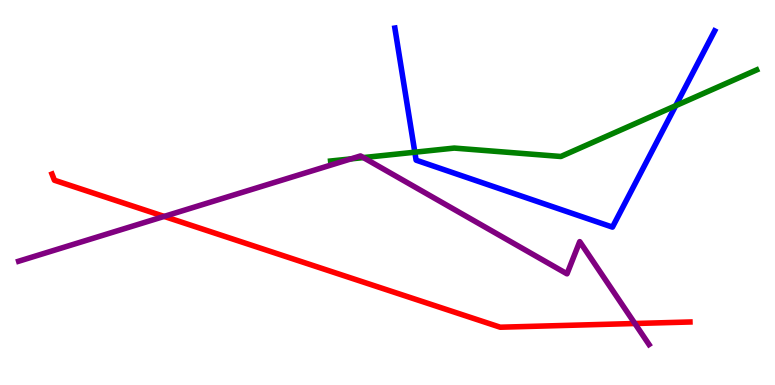[{'lines': ['blue', 'red'], 'intersections': []}, {'lines': ['green', 'red'], 'intersections': []}, {'lines': ['purple', 'red'], 'intersections': [{'x': 2.12, 'y': 4.38}, {'x': 8.19, 'y': 1.6}]}, {'lines': ['blue', 'green'], 'intersections': [{'x': 5.35, 'y': 6.05}, {'x': 8.72, 'y': 7.25}]}, {'lines': ['blue', 'purple'], 'intersections': []}, {'lines': ['green', 'purple'], 'intersections': [{'x': 4.53, 'y': 5.87}, {'x': 4.69, 'y': 5.91}]}]